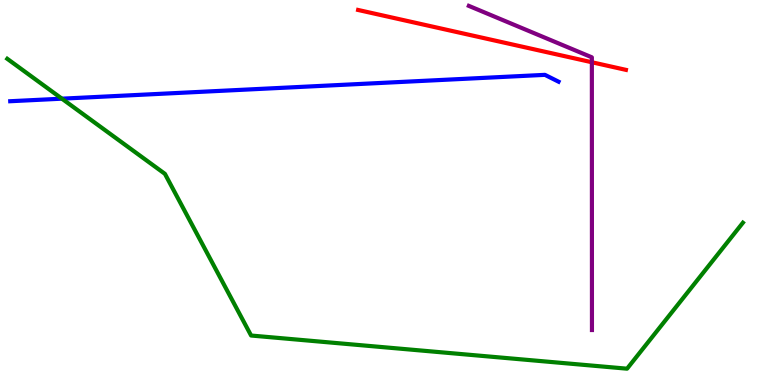[{'lines': ['blue', 'red'], 'intersections': []}, {'lines': ['green', 'red'], 'intersections': []}, {'lines': ['purple', 'red'], 'intersections': [{'x': 7.64, 'y': 8.38}]}, {'lines': ['blue', 'green'], 'intersections': [{'x': 0.799, 'y': 7.44}]}, {'lines': ['blue', 'purple'], 'intersections': []}, {'lines': ['green', 'purple'], 'intersections': []}]